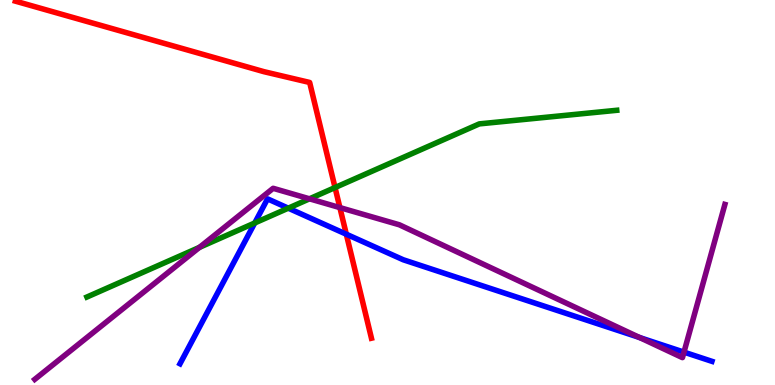[{'lines': ['blue', 'red'], 'intersections': [{'x': 4.47, 'y': 3.92}]}, {'lines': ['green', 'red'], 'intersections': [{'x': 4.32, 'y': 5.13}]}, {'lines': ['purple', 'red'], 'intersections': [{'x': 4.39, 'y': 4.61}]}, {'lines': ['blue', 'green'], 'intersections': [{'x': 3.29, 'y': 4.21}, {'x': 3.72, 'y': 4.59}]}, {'lines': ['blue', 'purple'], 'intersections': [{'x': 8.25, 'y': 1.23}, {'x': 8.83, 'y': 0.854}]}, {'lines': ['green', 'purple'], 'intersections': [{'x': 2.57, 'y': 3.58}, {'x': 3.99, 'y': 4.84}]}]